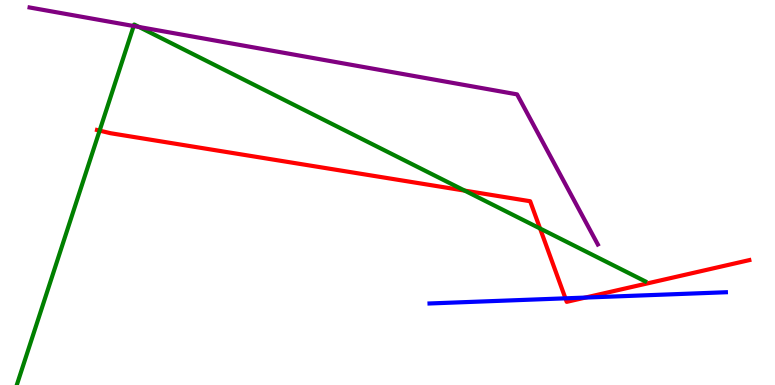[{'lines': ['blue', 'red'], 'intersections': [{'x': 7.3, 'y': 2.25}, {'x': 7.55, 'y': 2.27}]}, {'lines': ['green', 'red'], 'intersections': [{'x': 1.29, 'y': 6.61}, {'x': 6.0, 'y': 5.05}, {'x': 6.97, 'y': 4.07}]}, {'lines': ['purple', 'red'], 'intersections': []}, {'lines': ['blue', 'green'], 'intersections': []}, {'lines': ['blue', 'purple'], 'intersections': []}, {'lines': ['green', 'purple'], 'intersections': [{'x': 1.72, 'y': 9.32}, {'x': 1.79, 'y': 9.3}]}]